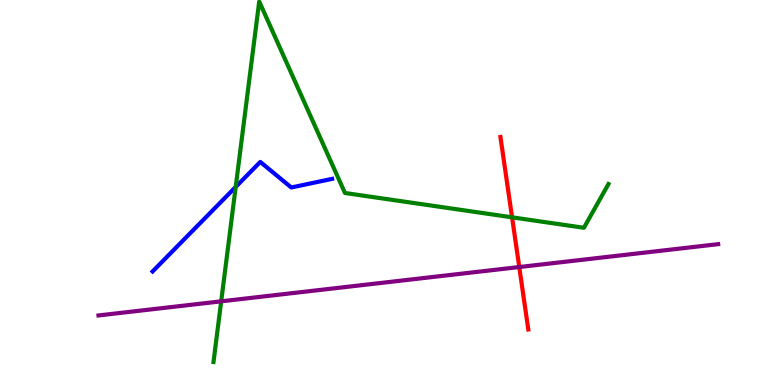[{'lines': ['blue', 'red'], 'intersections': []}, {'lines': ['green', 'red'], 'intersections': [{'x': 6.61, 'y': 4.36}]}, {'lines': ['purple', 'red'], 'intersections': [{'x': 6.7, 'y': 3.06}]}, {'lines': ['blue', 'green'], 'intersections': [{'x': 3.04, 'y': 5.14}]}, {'lines': ['blue', 'purple'], 'intersections': []}, {'lines': ['green', 'purple'], 'intersections': [{'x': 2.85, 'y': 2.17}]}]